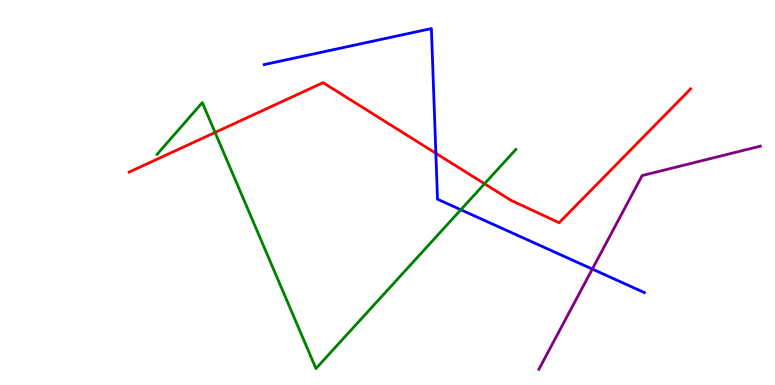[{'lines': ['blue', 'red'], 'intersections': [{'x': 5.62, 'y': 6.02}]}, {'lines': ['green', 'red'], 'intersections': [{'x': 2.78, 'y': 6.56}, {'x': 6.25, 'y': 5.23}]}, {'lines': ['purple', 'red'], 'intersections': []}, {'lines': ['blue', 'green'], 'intersections': [{'x': 5.95, 'y': 4.55}]}, {'lines': ['blue', 'purple'], 'intersections': [{'x': 7.64, 'y': 3.01}]}, {'lines': ['green', 'purple'], 'intersections': []}]